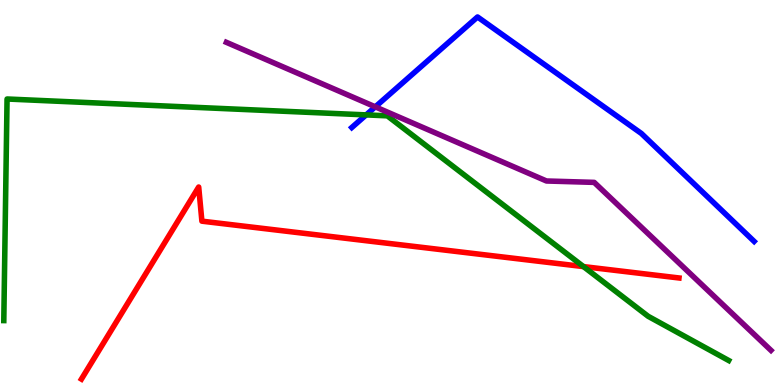[{'lines': ['blue', 'red'], 'intersections': []}, {'lines': ['green', 'red'], 'intersections': [{'x': 7.53, 'y': 3.08}]}, {'lines': ['purple', 'red'], 'intersections': []}, {'lines': ['blue', 'green'], 'intersections': [{'x': 4.72, 'y': 7.02}]}, {'lines': ['blue', 'purple'], 'intersections': [{'x': 4.84, 'y': 7.22}]}, {'lines': ['green', 'purple'], 'intersections': []}]